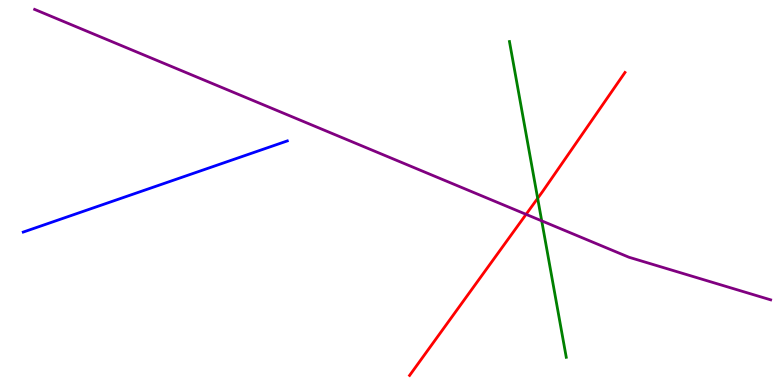[{'lines': ['blue', 'red'], 'intersections': []}, {'lines': ['green', 'red'], 'intersections': [{'x': 6.94, 'y': 4.85}]}, {'lines': ['purple', 'red'], 'intersections': [{'x': 6.79, 'y': 4.43}]}, {'lines': ['blue', 'green'], 'intersections': []}, {'lines': ['blue', 'purple'], 'intersections': []}, {'lines': ['green', 'purple'], 'intersections': [{'x': 6.99, 'y': 4.26}]}]